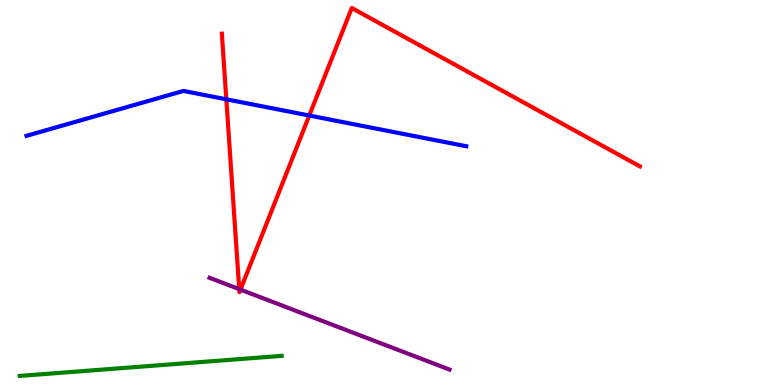[{'lines': ['blue', 'red'], 'intersections': [{'x': 2.92, 'y': 7.42}, {'x': 3.99, 'y': 7.0}]}, {'lines': ['green', 'red'], 'intersections': []}, {'lines': ['purple', 'red'], 'intersections': [{'x': 3.09, 'y': 2.49}, {'x': 3.1, 'y': 2.48}]}, {'lines': ['blue', 'green'], 'intersections': []}, {'lines': ['blue', 'purple'], 'intersections': []}, {'lines': ['green', 'purple'], 'intersections': []}]